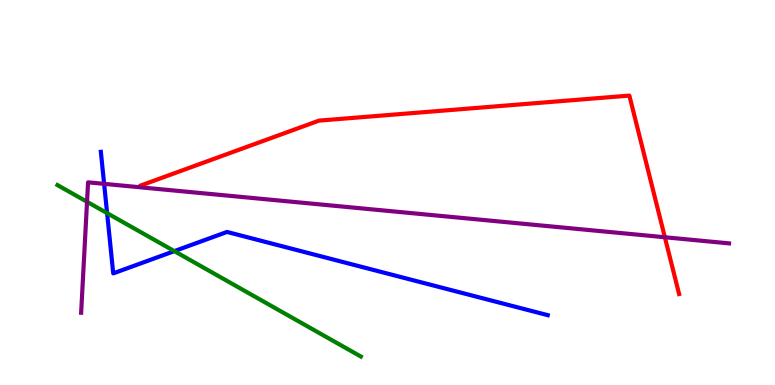[{'lines': ['blue', 'red'], 'intersections': []}, {'lines': ['green', 'red'], 'intersections': []}, {'lines': ['purple', 'red'], 'intersections': [{'x': 8.58, 'y': 3.84}]}, {'lines': ['blue', 'green'], 'intersections': [{'x': 1.38, 'y': 4.46}, {'x': 2.25, 'y': 3.48}]}, {'lines': ['blue', 'purple'], 'intersections': [{'x': 1.34, 'y': 5.22}]}, {'lines': ['green', 'purple'], 'intersections': [{'x': 1.12, 'y': 4.76}]}]